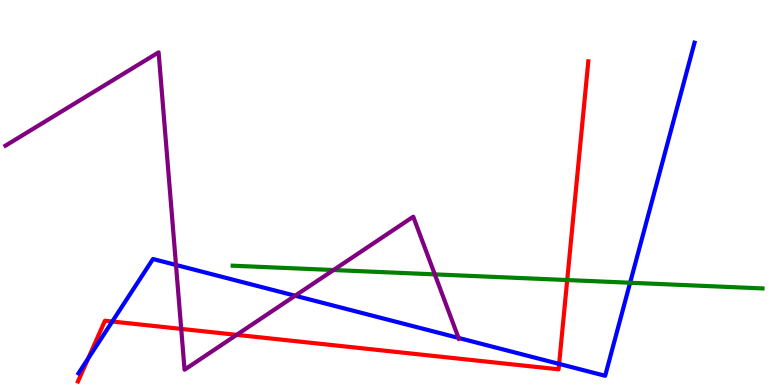[{'lines': ['blue', 'red'], 'intersections': [{'x': 1.14, 'y': 0.687}, {'x': 1.45, 'y': 1.65}, {'x': 7.21, 'y': 0.548}]}, {'lines': ['green', 'red'], 'intersections': [{'x': 7.32, 'y': 2.73}]}, {'lines': ['purple', 'red'], 'intersections': [{'x': 2.34, 'y': 1.46}, {'x': 3.05, 'y': 1.3}]}, {'lines': ['blue', 'green'], 'intersections': [{'x': 8.13, 'y': 2.66}]}, {'lines': ['blue', 'purple'], 'intersections': [{'x': 2.27, 'y': 3.12}, {'x': 3.81, 'y': 2.32}, {'x': 5.92, 'y': 1.22}]}, {'lines': ['green', 'purple'], 'intersections': [{'x': 4.3, 'y': 2.99}, {'x': 5.61, 'y': 2.87}]}]